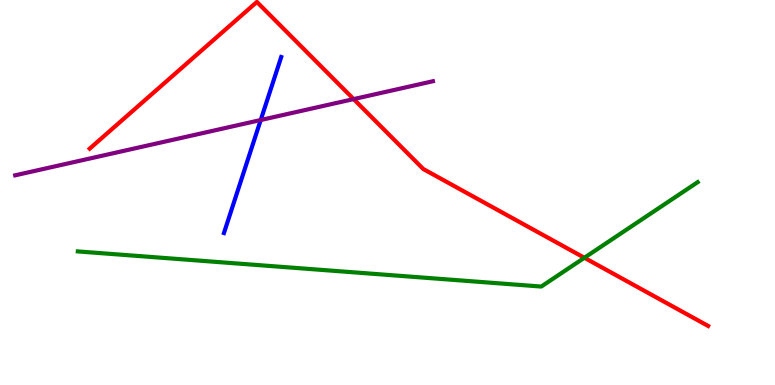[{'lines': ['blue', 'red'], 'intersections': []}, {'lines': ['green', 'red'], 'intersections': [{'x': 7.54, 'y': 3.3}]}, {'lines': ['purple', 'red'], 'intersections': [{'x': 4.56, 'y': 7.43}]}, {'lines': ['blue', 'green'], 'intersections': []}, {'lines': ['blue', 'purple'], 'intersections': [{'x': 3.36, 'y': 6.88}]}, {'lines': ['green', 'purple'], 'intersections': []}]